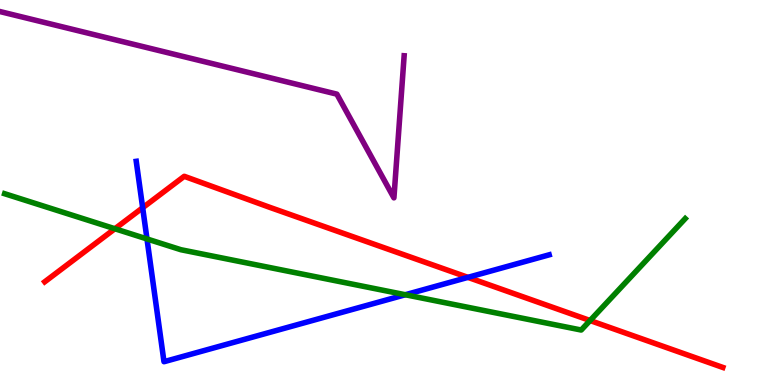[{'lines': ['blue', 'red'], 'intersections': [{'x': 1.84, 'y': 4.6}, {'x': 6.04, 'y': 2.8}]}, {'lines': ['green', 'red'], 'intersections': [{'x': 1.48, 'y': 4.06}, {'x': 7.61, 'y': 1.67}]}, {'lines': ['purple', 'red'], 'intersections': []}, {'lines': ['blue', 'green'], 'intersections': [{'x': 1.9, 'y': 3.79}, {'x': 5.23, 'y': 2.34}]}, {'lines': ['blue', 'purple'], 'intersections': []}, {'lines': ['green', 'purple'], 'intersections': []}]